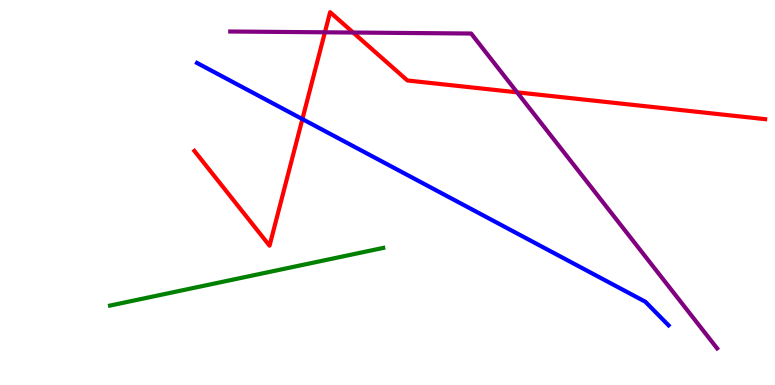[{'lines': ['blue', 'red'], 'intersections': [{'x': 3.9, 'y': 6.91}]}, {'lines': ['green', 'red'], 'intersections': []}, {'lines': ['purple', 'red'], 'intersections': [{'x': 4.19, 'y': 9.16}, {'x': 4.56, 'y': 9.15}, {'x': 6.67, 'y': 7.6}]}, {'lines': ['blue', 'green'], 'intersections': []}, {'lines': ['blue', 'purple'], 'intersections': []}, {'lines': ['green', 'purple'], 'intersections': []}]